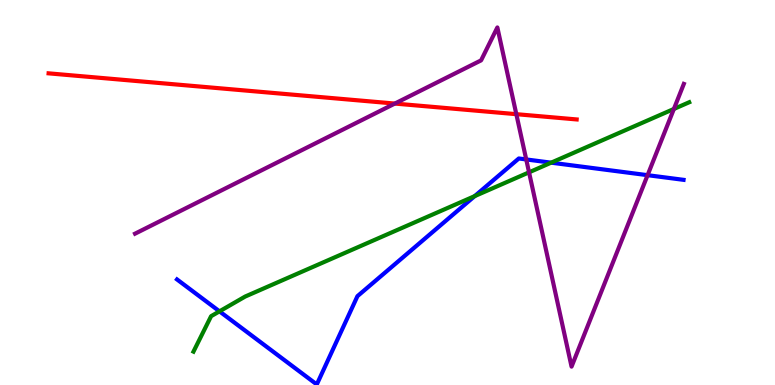[{'lines': ['blue', 'red'], 'intersections': []}, {'lines': ['green', 'red'], 'intersections': []}, {'lines': ['purple', 'red'], 'intersections': [{'x': 5.09, 'y': 7.31}, {'x': 6.66, 'y': 7.03}]}, {'lines': ['blue', 'green'], 'intersections': [{'x': 2.83, 'y': 1.91}, {'x': 6.13, 'y': 4.91}, {'x': 7.11, 'y': 5.77}]}, {'lines': ['blue', 'purple'], 'intersections': [{'x': 6.79, 'y': 5.86}, {'x': 8.36, 'y': 5.45}]}, {'lines': ['green', 'purple'], 'intersections': [{'x': 6.83, 'y': 5.52}, {'x': 8.7, 'y': 7.17}]}]